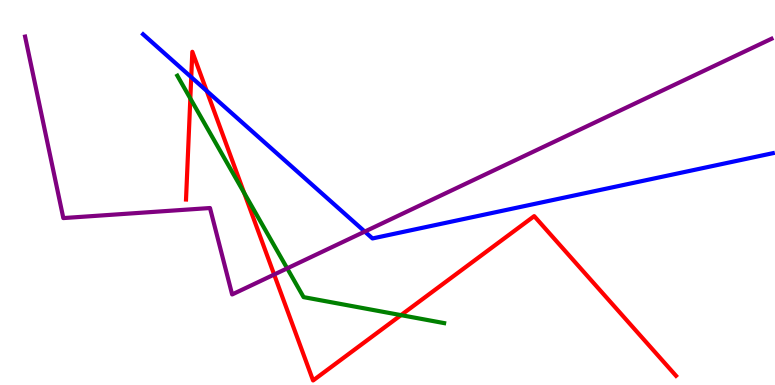[{'lines': ['blue', 'red'], 'intersections': [{'x': 2.47, 'y': 8.0}, {'x': 2.67, 'y': 7.64}]}, {'lines': ['green', 'red'], 'intersections': [{'x': 2.46, 'y': 7.44}, {'x': 3.15, 'y': 4.99}, {'x': 5.17, 'y': 1.81}]}, {'lines': ['purple', 'red'], 'intersections': [{'x': 3.54, 'y': 2.87}]}, {'lines': ['blue', 'green'], 'intersections': []}, {'lines': ['blue', 'purple'], 'intersections': [{'x': 4.71, 'y': 3.98}]}, {'lines': ['green', 'purple'], 'intersections': [{'x': 3.71, 'y': 3.03}]}]